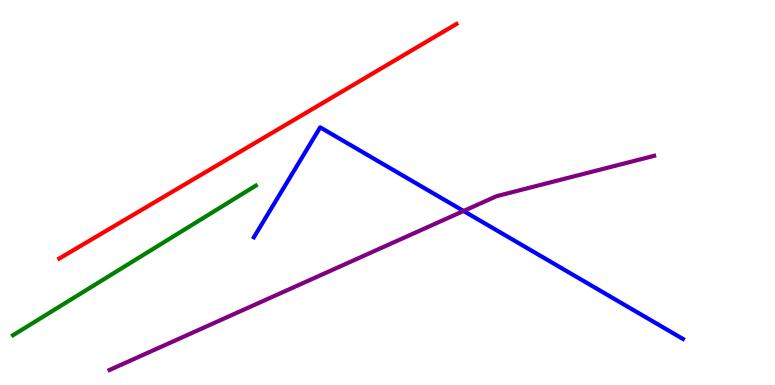[{'lines': ['blue', 'red'], 'intersections': []}, {'lines': ['green', 'red'], 'intersections': []}, {'lines': ['purple', 'red'], 'intersections': []}, {'lines': ['blue', 'green'], 'intersections': []}, {'lines': ['blue', 'purple'], 'intersections': [{'x': 5.98, 'y': 4.52}]}, {'lines': ['green', 'purple'], 'intersections': []}]